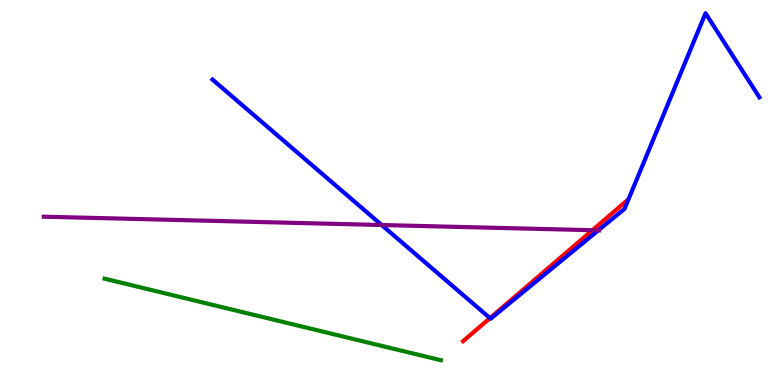[{'lines': ['blue', 'red'], 'intersections': [{'x': 6.32, 'y': 1.74}]}, {'lines': ['green', 'red'], 'intersections': []}, {'lines': ['purple', 'red'], 'intersections': [{'x': 7.64, 'y': 4.02}]}, {'lines': ['blue', 'green'], 'intersections': []}, {'lines': ['blue', 'purple'], 'intersections': [{'x': 4.93, 'y': 4.16}, {'x': 7.72, 'y': 4.02}]}, {'lines': ['green', 'purple'], 'intersections': []}]